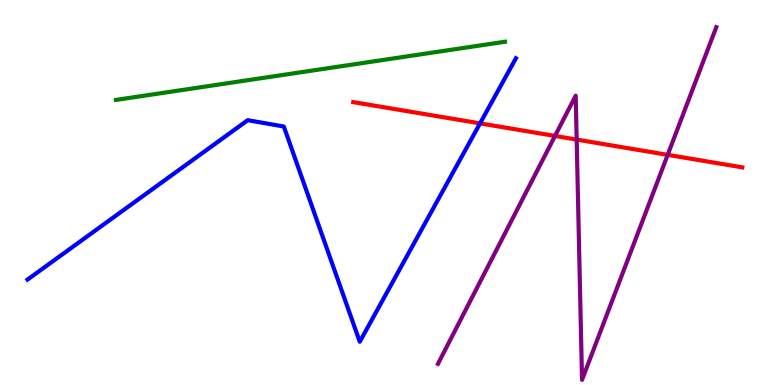[{'lines': ['blue', 'red'], 'intersections': [{'x': 6.19, 'y': 6.8}]}, {'lines': ['green', 'red'], 'intersections': []}, {'lines': ['purple', 'red'], 'intersections': [{'x': 7.16, 'y': 6.47}, {'x': 7.44, 'y': 6.37}, {'x': 8.62, 'y': 5.98}]}, {'lines': ['blue', 'green'], 'intersections': []}, {'lines': ['blue', 'purple'], 'intersections': []}, {'lines': ['green', 'purple'], 'intersections': []}]